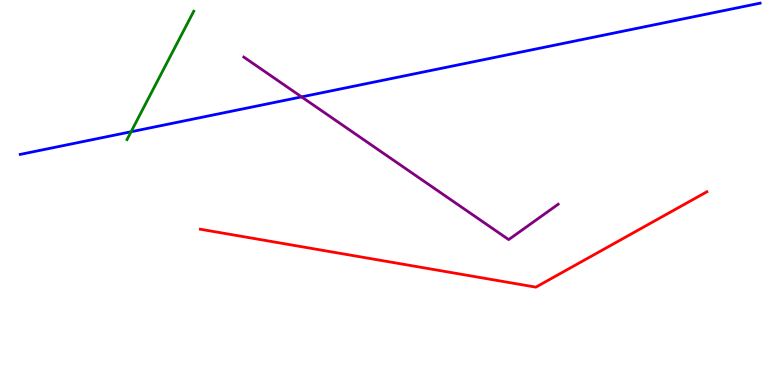[{'lines': ['blue', 'red'], 'intersections': []}, {'lines': ['green', 'red'], 'intersections': []}, {'lines': ['purple', 'red'], 'intersections': []}, {'lines': ['blue', 'green'], 'intersections': [{'x': 1.69, 'y': 6.58}]}, {'lines': ['blue', 'purple'], 'intersections': [{'x': 3.89, 'y': 7.48}]}, {'lines': ['green', 'purple'], 'intersections': []}]